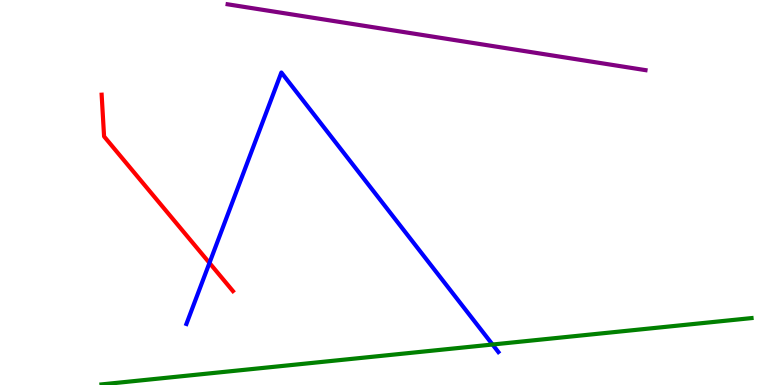[{'lines': ['blue', 'red'], 'intersections': [{'x': 2.7, 'y': 3.17}]}, {'lines': ['green', 'red'], 'intersections': []}, {'lines': ['purple', 'red'], 'intersections': []}, {'lines': ['blue', 'green'], 'intersections': [{'x': 6.36, 'y': 1.05}]}, {'lines': ['blue', 'purple'], 'intersections': []}, {'lines': ['green', 'purple'], 'intersections': []}]